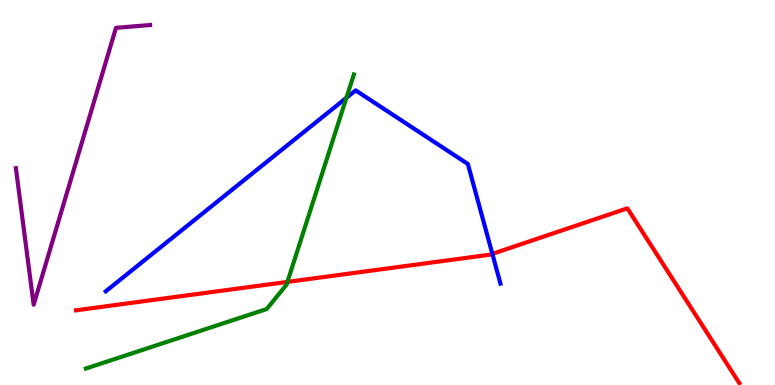[{'lines': ['blue', 'red'], 'intersections': [{'x': 6.35, 'y': 3.41}]}, {'lines': ['green', 'red'], 'intersections': [{'x': 3.71, 'y': 2.68}]}, {'lines': ['purple', 'red'], 'intersections': []}, {'lines': ['blue', 'green'], 'intersections': [{'x': 4.47, 'y': 7.46}]}, {'lines': ['blue', 'purple'], 'intersections': []}, {'lines': ['green', 'purple'], 'intersections': []}]